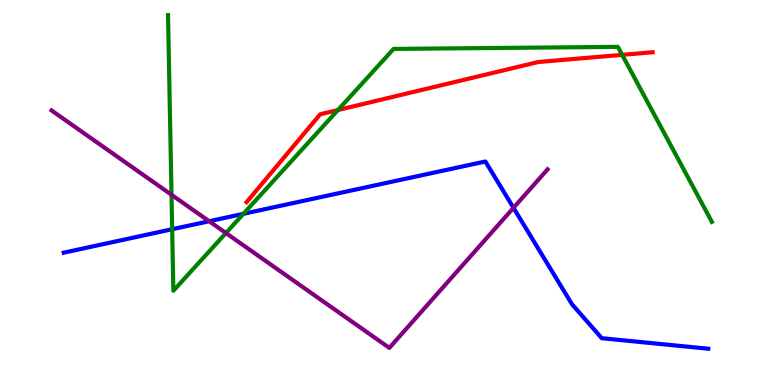[{'lines': ['blue', 'red'], 'intersections': []}, {'lines': ['green', 'red'], 'intersections': [{'x': 4.36, 'y': 7.14}, {'x': 8.03, 'y': 8.58}]}, {'lines': ['purple', 'red'], 'intersections': []}, {'lines': ['blue', 'green'], 'intersections': [{'x': 2.22, 'y': 4.05}, {'x': 3.14, 'y': 4.45}]}, {'lines': ['blue', 'purple'], 'intersections': [{'x': 2.7, 'y': 4.25}, {'x': 6.63, 'y': 4.6}]}, {'lines': ['green', 'purple'], 'intersections': [{'x': 2.21, 'y': 4.94}, {'x': 2.92, 'y': 3.95}]}]